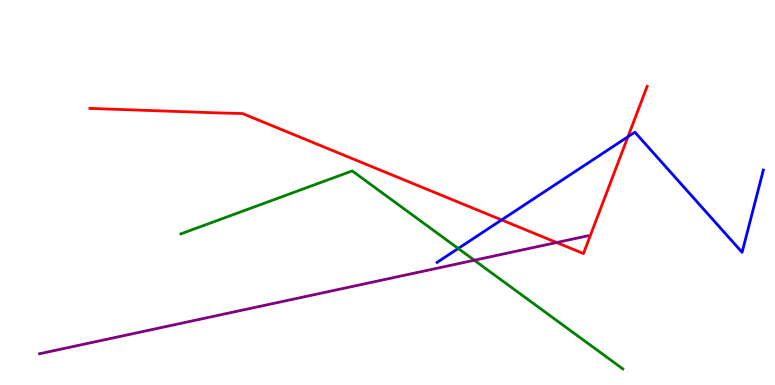[{'lines': ['blue', 'red'], 'intersections': [{'x': 6.47, 'y': 4.29}, {'x': 8.1, 'y': 6.45}]}, {'lines': ['green', 'red'], 'intersections': []}, {'lines': ['purple', 'red'], 'intersections': [{'x': 7.18, 'y': 3.7}]}, {'lines': ['blue', 'green'], 'intersections': [{'x': 5.91, 'y': 3.55}]}, {'lines': ['blue', 'purple'], 'intersections': []}, {'lines': ['green', 'purple'], 'intersections': [{'x': 6.12, 'y': 3.24}]}]